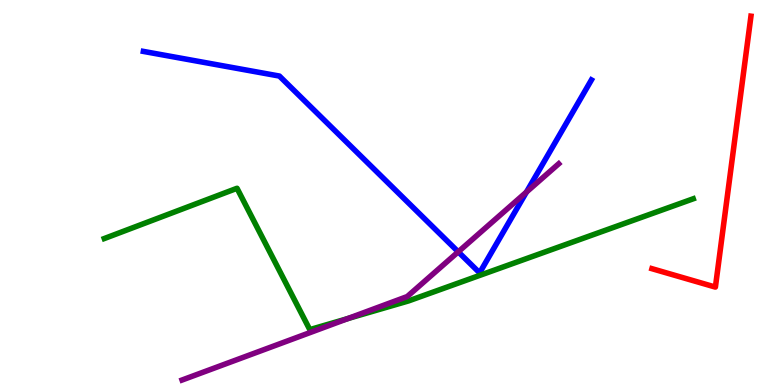[{'lines': ['blue', 'red'], 'intersections': []}, {'lines': ['green', 'red'], 'intersections': []}, {'lines': ['purple', 'red'], 'intersections': []}, {'lines': ['blue', 'green'], 'intersections': []}, {'lines': ['blue', 'purple'], 'intersections': [{'x': 5.91, 'y': 3.46}, {'x': 6.79, 'y': 5.01}]}, {'lines': ['green', 'purple'], 'intersections': [{'x': 4.49, 'y': 1.73}]}]